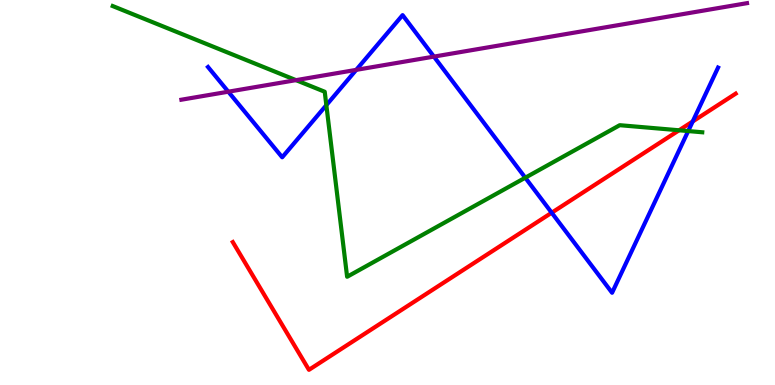[{'lines': ['blue', 'red'], 'intersections': [{'x': 7.12, 'y': 4.47}, {'x': 8.94, 'y': 6.85}]}, {'lines': ['green', 'red'], 'intersections': [{'x': 8.76, 'y': 6.62}]}, {'lines': ['purple', 'red'], 'intersections': []}, {'lines': ['blue', 'green'], 'intersections': [{'x': 4.21, 'y': 7.27}, {'x': 6.78, 'y': 5.38}, {'x': 8.88, 'y': 6.6}]}, {'lines': ['blue', 'purple'], 'intersections': [{'x': 2.95, 'y': 7.62}, {'x': 4.6, 'y': 8.19}, {'x': 5.6, 'y': 8.53}]}, {'lines': ['green', 'purple'], 'intersections': [{'x': 3.82, 'y': 7.92}]}]